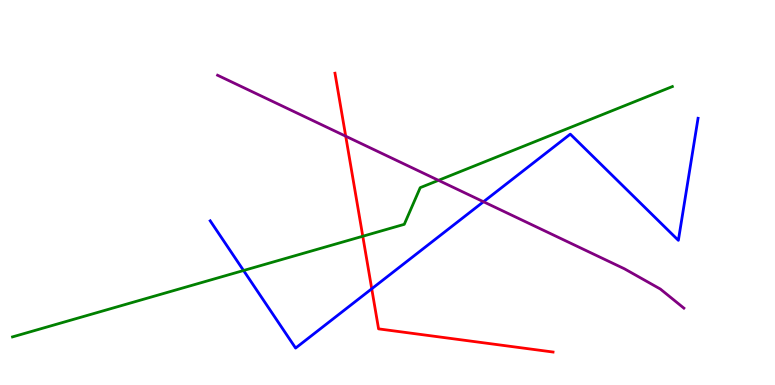[{'lines': ['blue', 'red'], 'intersections': [{'x': 4.8, 'y': 2.5}]}, {'lines': ['green', 'red'], 'intersections': [{'x': 4.68, 'y': 3.86}]}, {'lines': ['purple', 'red'], 'intersections': [{'x': 4.46, 'y': 6.46}]}, {'lines': ['blue', 'green'], 'intersections': [{'x': 3.14, 'y': 2.97}]}, {'lines': ['blue', 'purple'], 'intersections': [{'x': 6.24, 'y': 4.76}]}, {'lines': ['green', 'purple'], 'intersections': [{'x': 5.66, 'y': 5.32}]}]